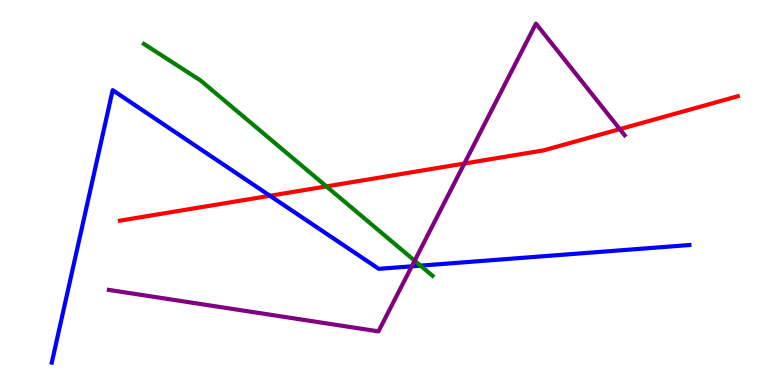[{'lines': ['blue', 'red'], 'intersections': [{'x': 3.48, 'y': 4.91}]}, {'lines': ['green', 'red'], 'intersections': [{'x': 4.21, 'y': 5.16}]}, {'lines': ['purple', 'red'], 'intersections': [{'x': 5.99, 'y': 5.75}, {'x': 8.0, 'y': 6.65}]}, {'lines': ['blue', 'green'], 'intersections': [{'x': 5.43, 'y': 3.1}]}, {'lines': ['blue', 'purple'], 'intersections': [{'x': 5.31, 'y': 3.08}]}, {'lines': ['green', 'purple'], 'intersections': [{'x': 5.35, 'y': 3.23}]}]